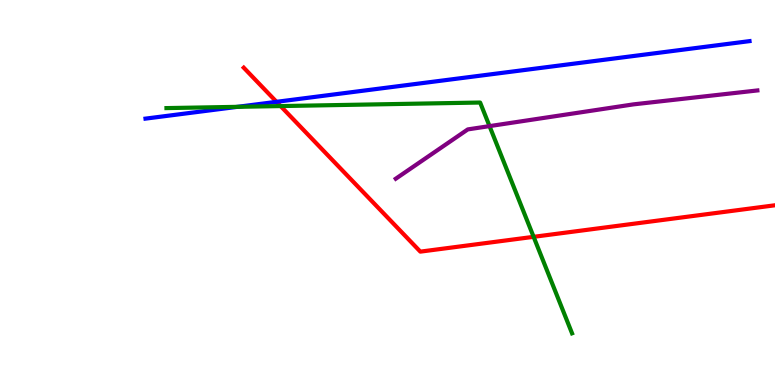[{'lines': ['blue', 'red'], 'intersections': [{'x': 3.57, 'y': 7.36}]}, {'lines': ['green', 'red'], 'intersections': [{'x': 3.62, 'y': 7.24}, {'x': 6.89, 'y': 3.85}]}, {'lines': ['purple', 'red'], 'intersections': []}, {'lines': ['blue', 'green'], 'intersections': [{'x': 3.06, 'y': 7.23}]}, {'lines': ['blue', 'purple'], 'intersections': []}, {'lines': ['green', 'purple'], 'intersections': [{'x': 6.32, 'y': 6.72}]}]